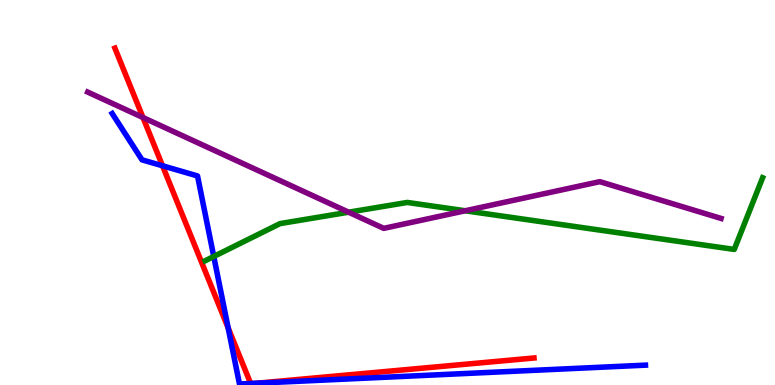[{'lines': ['blue', 'red'], 'intersections': [{'x': 2.1, 'y': 5.69}, {'x': 2.94, 'y': 1.48}, {'x': 3.23, 'y': 0.0395}, {'x': 3.32, 'y': 0.048}]}, {'lines': ['green', 'red'], 'intersections': []}, {'lines': ['purple', 'red'], 'intersections': [{'x': 1.85, 'y': 6.95}]}, {'lines': ['blue', 'green'], 'intersections': [{'x': 2.76, 'y': 3.34}]}, {'lines': ['blue', 'purple'], 'intersections': []}, {'lines': ['green', 'purple'], 'intersections': [{'x': 4.5, 'y': 4.49}, {'x': 6.0, 'y': 4.53}]}]